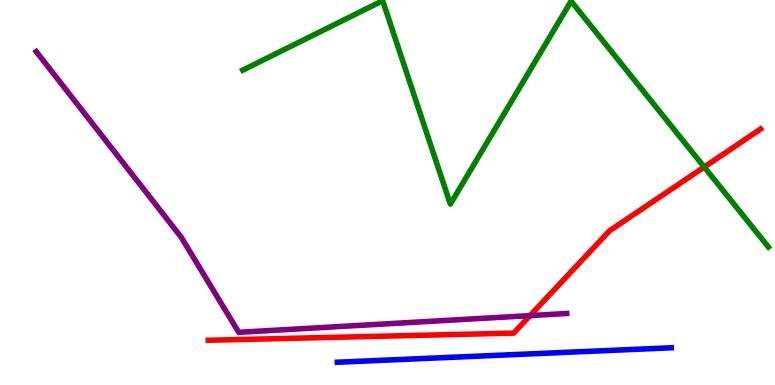[{'lines': ['blue', 'red'], 'intersections': []}, {'lines': ['green', 'red'], 'intersections': [{'x': 9.09, 'y': 5.66}]}, {'lines': ['purple', 'red'], 'intersections': [{'x': 6.84, 'y': 1.8}]}, {'lines': ['blue', 'green'], 'intersections': []}, {'lines': ['blue', 'purple'], 'intersections': []}, {'lines': ['green', 'purple'], 'intersections': []}]